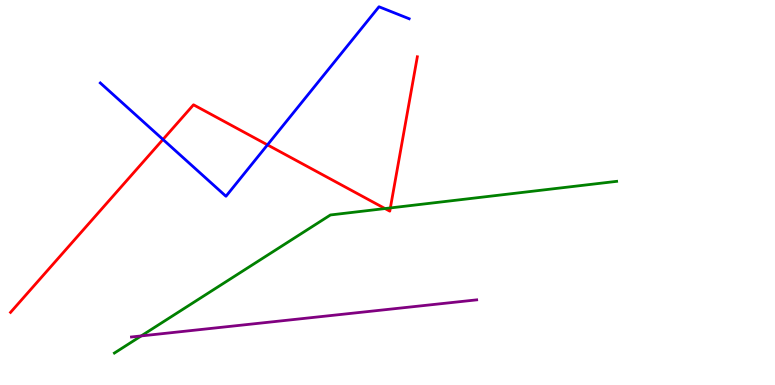[{'lines': ['blue', 'red'], 'intersections': [{'x': 2.1, 'y': 6.38}, {'x': 3.45, 'y': 6.24}]}, {'lines': ['green', 'red'], 'intersections': [{'x': 4.97, 'y': 4.58}, {'x': 5.04, 'y': 4.6}]}, {'lines': ['purple', 'red'], 'intersections': []}, {'lines': ['blue', 'green'], 'intersections': []}, {'lines': ['blue', 'purple'], 'intersections': []}, {'lines': ['green', 'purple'], 'intersections': [{'x': 1.82, 'y': 1.27}]}]